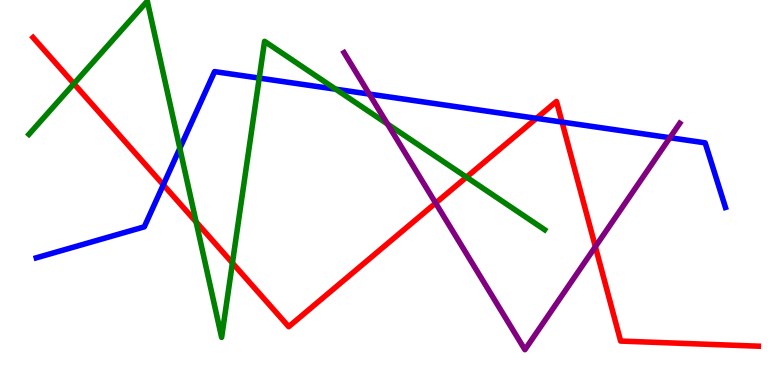[{'lines': ['blue', 'red'], 'intersections': [{'x': 2.11, 'y': 5.2}, {'x': 6.92, 'y': 6.93}, {'x': 7.25, 'y': 6.83}]}, {'lines': ['green', 'red'], 'intersections': [{'x': 0.954, 'y': 7.83}, {'x': 2.53, 'y': 4.24}, {'x': 3.0, 'y': 3.17}, {'x': 6.02, 'y': 5.4}]}, {'lines': ['purple', 'red'], 'intersections': [{'x': 5.62, 'y': 4.73}, {'x': 7.68, 'y': 3.59}]}, {'lines': ['blue', 'green'], 'intersections': [{'x': 2.32, 'y': 6.15}, {'x': 3.34, 'y': 7.97}, {'x': 4.33, 'y': 7.68}]}, {'lines': ['blue', 'purple'], 'intersections': [{'x': 4.76, 'y': 7.56}, {'x': 8.64, 'y': 6.42}]}, {'lines': ['green', 'purple'], 'intersections': [{'x': 5.0, 'y': 6.78}]}]